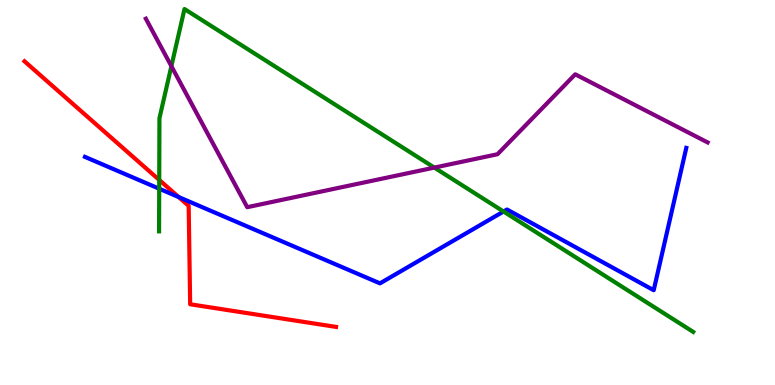[{'lines': ['blue', 'red'], 'intersections': [{'x': 2.31, 'y': 4.88}]}, {'lines': ['green', 'red'], 'intersections': [{'x': 2.05, 'y': 5.33}]}, {'lines': ['purple', 'red'], 'intersections': []}, {'lines': ['blue', 'green'], 'intersections': [{'x': 2.05, 'y': 5.1}, {'x': 6.5, 'y': 4.51}]}, {'lines': ['blue', 'purple'], 'intersections': []}, {'lines': ['green', 'purple'], 'intersections': [{'x': 2.21, 'y': 8.28}, {'x': 5.6, 'y': 5.65}]}]